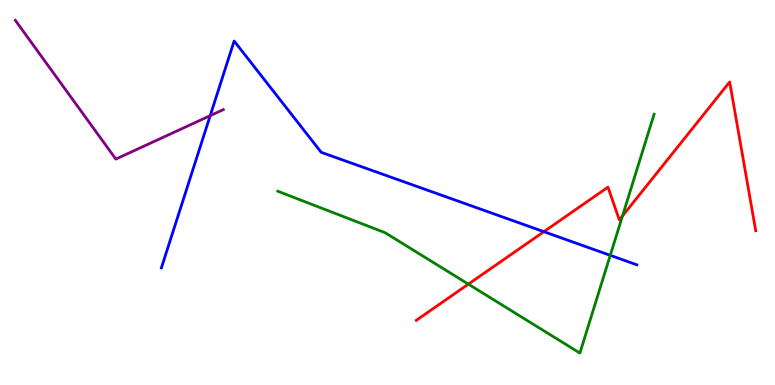[{'lines': ['blue', 'red'], 'intersections': [{'x': 7.02, 'y': 3.98}]}, {'lines': ['green', 'red'], 'intersections': [{'x': 6.04, 'y': 2.62}, {'x': 8.03, 'y': 4.39}]}, {'lines': ['purple', 'red'], 'intersections': []}, {'lines': ['blue', 'green'], 'intersections': [{'x': 7.87, 'y': 3.37}]}, {'lines': ['blue', 'purple'], 'intersections': [{'x': 2.71, 'y': 7.0}]}, {'lines': ['green', 'purple'], 'intersections': []}]